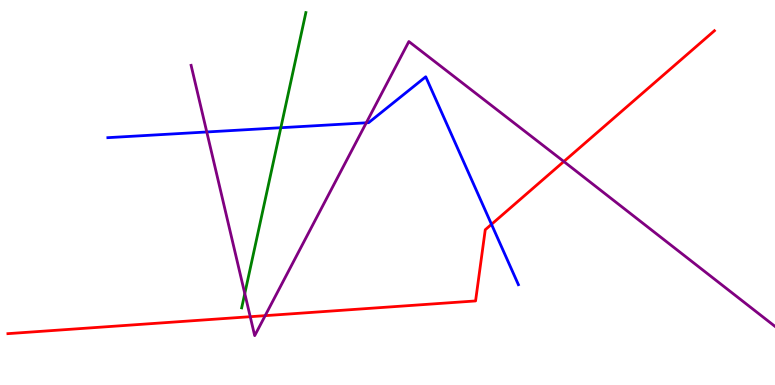[{'lines': ['blue', 'red'], 'intersections': [{'x': 6.34, 'y': 4.17}]}, {'lines': ['green', 'red'], 'intersections': []}, {'lines': ['purple', 'red'], 'intersections': [{'x': 3.23, 'y': 1.77}, {'x': 3.42, 'y': 1.8}, {'x': 7.28, 'y': 5.8}]}, {'lines': ['blue', 'green'], 'intersections': [{'x': 3.62, 'y': 6.68}]}, {'lines': ['blue', 'purple'], 'intersections': [{'x': 2.67, 'y': 6.57}, {'x': 4.73, 'y': 6.81}]}, {'lines': ['green', 'purple'], 'intersections': [{'x': 3.16, 'y': 2.38}]}]